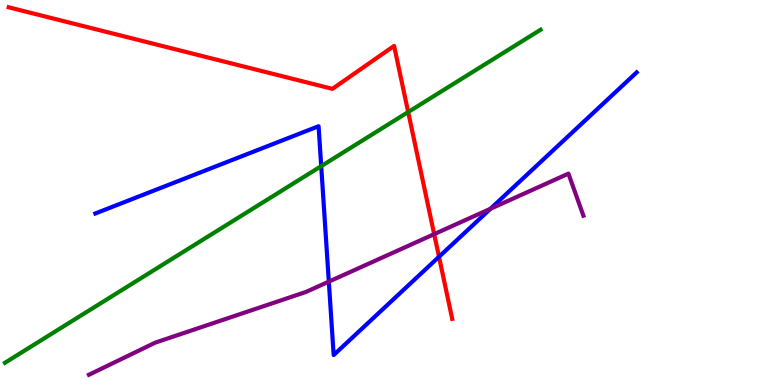[{'lines': ['blue', 'red'], 'intersections': [{'x': 5.66, 'y': 3.33}]}, {'lines': ['green', 'red'], 'intersections': [{'x': 5.27, 'y': 7.09}]}, {'lines': ['purple', 'red'], 'intersections': [{'x': 5.6, 'y': 3.92}]}, {'lines': ['blue', 'green'], 'intersections': [{'x': 4.14, 'y': 5.68}]}, {'lines': ['blue', 'purple'], 'intersections': [{'x': 4.24, 'y': 2.68}, {'x': 6.33, 'y': 4.58}]}, {'lines': ['green', 'purple'], 'intersections': []}]